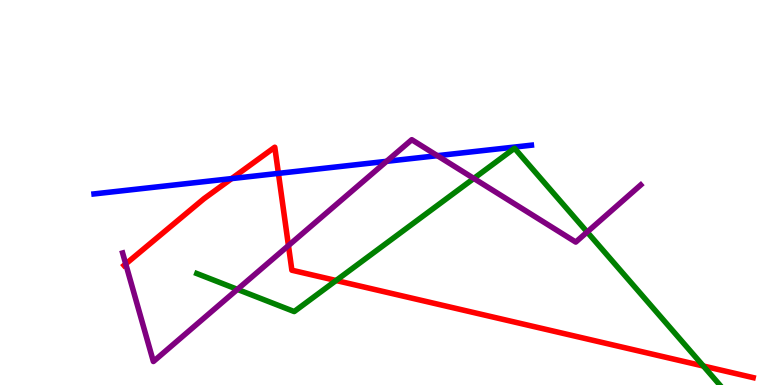[{'lines': ['blue', 'red'], 'intersections': [{'x': 2.99, 'y': 5.36}, {'x': 3.59, 'y': 5.5}]}, {'lines': ['green', 'red'], 'intersections': [{'x': 4.34, 'y': 2.71}, {'x': 9.08, 'y': 0.493}]}, {'lines': ['purple', 'red'], 'intersections': [{'x': 1.62, 'y': 3.14}, {'x': 3.72, 'y': 3.62}]}, {'lines': ['blue', 'green'], 'intersections': []}, {'lines': ['blue', 'purple'], 'intersections': [{'x': 4.99, 'y': 5.81}, {'x': 5.64, 'y': 5.96}]}, {'lines': ['green', 'purple'], 'intersections': [{'x': 3.06, 'y': 2.48}, {'x': 6.11, 'y': 5.37}, {'x': 7.58, 'y': 3.97}]}]